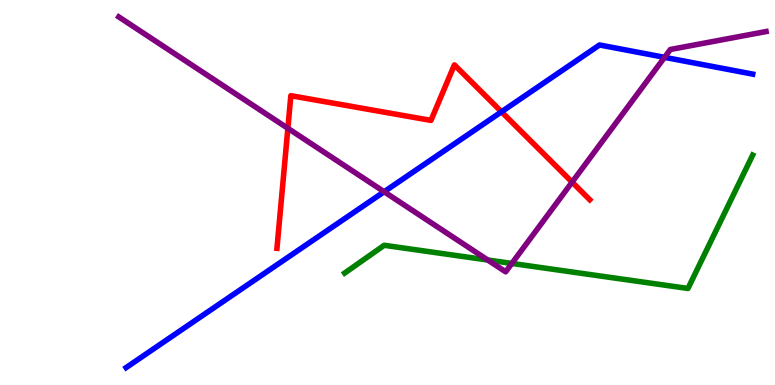[{'lines': ['blue', 'red'], 'intersections': [{'x': 6.47, 'y': 7.1}]}, {'lines': ['green', 'red'], 'intersections': []}, {'lines': ['purple', 'red'], 'intersections': [{'x': 3.71, 'y': 6.67}, {'x': 7.38, 'y': 5.27}]}, {'lines': ['blue', 'green'], 'intersections': []}, {'lines': ['blue', 'purple'], 'intersections': [{'x': 4.96, 'y': 5.02}, {'x': 8.57, 'y': 8.51}]}, {'lines': ['green', 'purple'], 'intersections': [{'x': 6.29, 'y': 3.25}, {'x': 6.6, 'y': 3.16}]}]